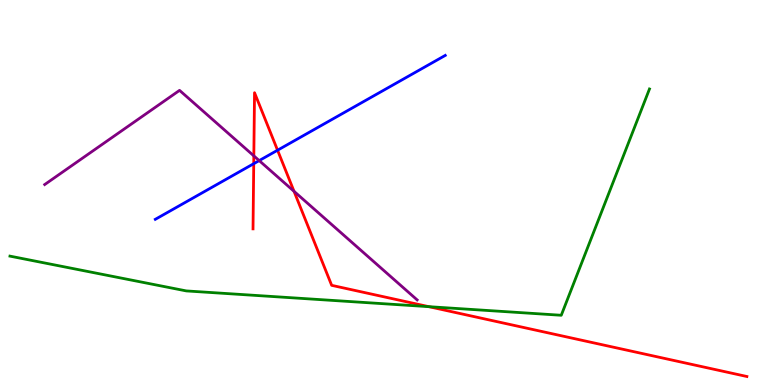[{'lines': ['blue', 'red'], 'intersections': [{'x': 3.27, 'y': 5.75}, {'x': 3.58, 'y': 6.1}]}, {'lines': ['green', 'red'], 'intersections': [{'x': 5.53, 'y': 2.03}]}, {'lines': ['purple', 'red'], 'intersections': [{'x': 3.28, 'y': 5.95}, {'x': 3.79, 'y': 5.03}]}, {'lines': ['blue', 'green'], 'intersections': []}, {'lines': ['blue', 'purple'], 'intersections': [{'x': 3.34, 'y': 5.83}]}, {'lines': ['green', 'purple'], 'intersections': []}]